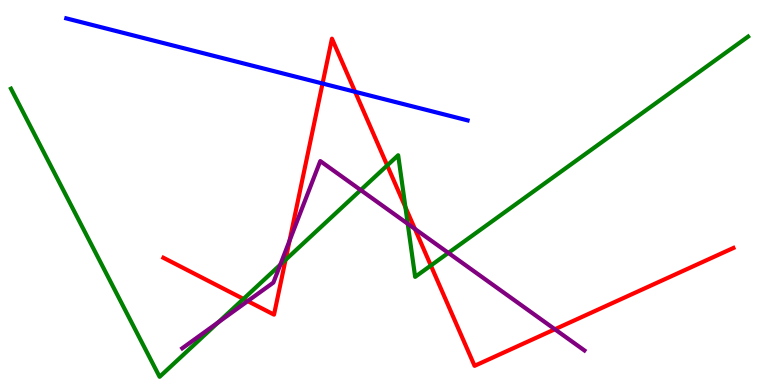[{'lines': ['blue', 'red'], 'intersections': [{'x': 4.16, 'y': 7.83}, {'x': 4.58, 'y': 7.62}]}, {'lines': ['green', 'red'], 'intersections': [{'x': 3.14, 'y': 2.24}, {'x': 3.68, 'y': 3.25}, {'x': 5.0, 'y': 5.7}, {'x': 5.23, 'y': 4.62}, {'x': 5.56, 'y': 3.1}]}, {'lines': ['purple', 'red'], 'intersections': [{'x': 3.2, 'y': 2.18}, {'x': 3.74, 'y': 3.75}, {'x': 5.35, 'y': 4.05}, {'x': 7.16, 'y': 1.45}]}, {'lines': ['blue', 'green'], 'intersections': []}, {'lines': ['blue', 'purple'], 'intersections': []}, {'lines': ['green', 'purple'], 'intersections': [{'x': 2.82, 'y': 1.63}, {'x': 3.62, 'y': 3.12}, {'x': 4.65, 'y': 5.06}, {'x': 5.26, 'y': 4.19}, {'x': 5.79, 'y': 3.43}]}]